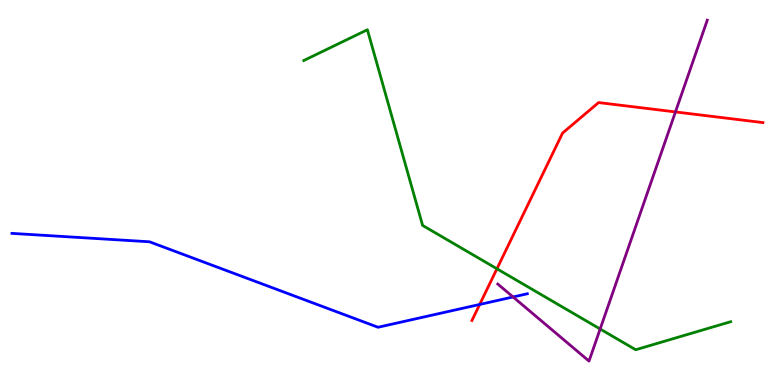[{'lines': ['blue', 'red'], 'intersections': [{'x': 6.19, 'y': 2.09}]}, {'lines': ['green', 'red'], 'intersections': [{'x': 6.41, 'y': 3.02}]}, {'lines': ['purple', 'red'], 'intersections': [{'x': 8.72, 'y': 7.09}]}, {'lines': ['blue', 'green'], 'intersections': []}, {'lines': ['blue', 'purple'], 'intersections': [{'x': 6.62, 'y': 2.29}]}, {'lines': ['green', 'purple'], 'intersections': [{'x': 7.74, 'y': 1.45}]}]